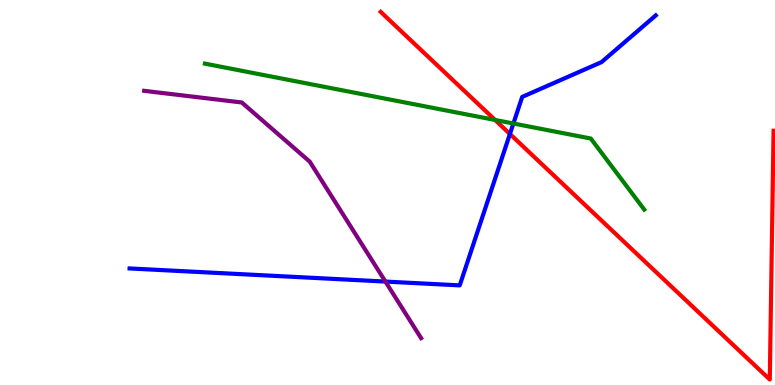[{'lines': ['blue', 'red'], 'intersections': [{'x': 6.58, 'y': 6.52}]}, {'lines': ['green', 'red'], 'intersections': [{'x': 6.39, 'y': 6.88}]}, {'lines': ['purple', 'red'], 'intersections': []}, {'lines': ['blue', 'green'], 'intersections': [{'x': 6.62, 'y': 6.79}]}, {'lines': ['blue', 'purple'], 'intersections': [{'x': 4.97, 'y': 2.69}]}, {'lines': ['green', 'purple'], 'intersections': []}]